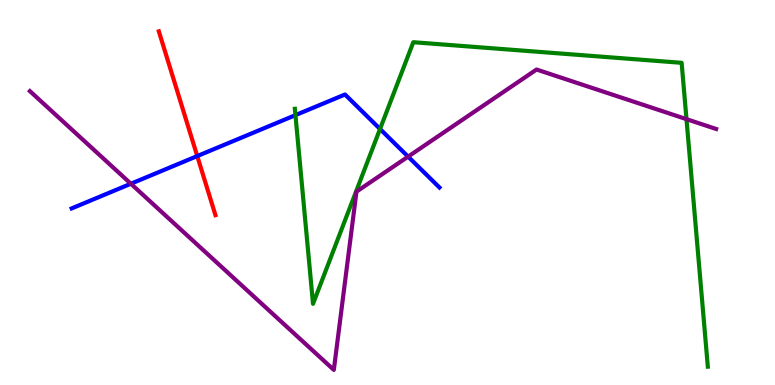[{'lines': ['blue', 'red'], 'intersections': [{'x': 2.55, 'y': 5.95}]}, {'lines': ['green', 'red'], 'intersections': []}, {'lines': ['purple', 'red'], 'intersections': []}, {'lines': ['blue', 'green'], 'intersections': [{'x': 3.81, 'y': 7.01}, {'x': 4.9, 'y': 6.65}]}, {'lines': ['blue', 'purple'], 'intersections': [{'x': 1.69, 'y': 5.23}, {'x': 5.27, 'y': 5.93}]}, {'lines': ['green', 'purple'], 'intersections': [{'x': 8.86, 'y': 6.91}]}]